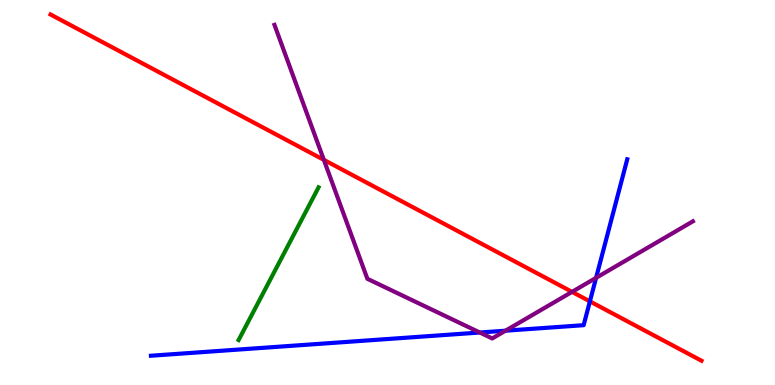[{'lines': ['blue', 'red'], 'intersections': [{'x': 7.61, 'y': 2.17}]}, {'lines': ['green', 'red'], 'intersections': []}, {'lines': ['purple', 'red'], 'intersections': [{'x': 4.18, 'y': 5.85}, {'x': 7.38, 'y': 2.42}]}, {'lines': ['blue', 'green'], 'intersections': []}, {'lines': ['blue', 'purple'], 'intersections': [{'x': 6.19, 'y': 1.36}, {'x': 6.52, 'y': 1.41}, {'x': 7.69, 'y': 2.78}]}, {'lines': ['green', 'purple'], 'intersections': []}]